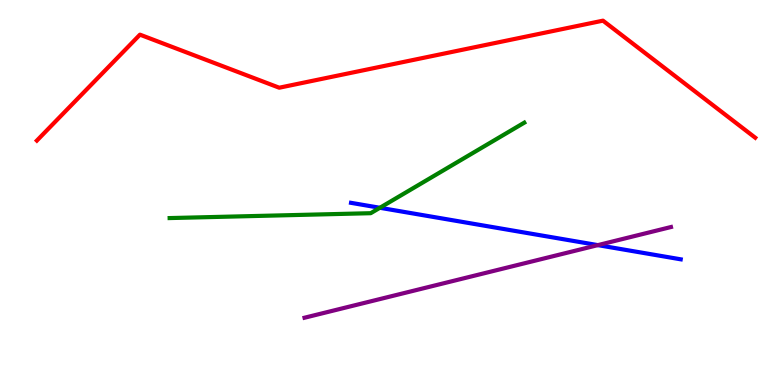[{'lines': ['blue', 'red'], 'intersections': []}, {'lines': ['green', 'red'], 'intersections': []}, {'lines': ['purple', 'red'], 'intersections': []}, {'lines': ['blue', 'green'], 'intersections': [{'x': 4.9, 'y': 4.6}]}, {'lines': ['blue', 'purple'], 'intersections': [{'x': 7.71, 'y': 3.63}]}, {'lines': ['green', 'purple'], 'intersections': []}]